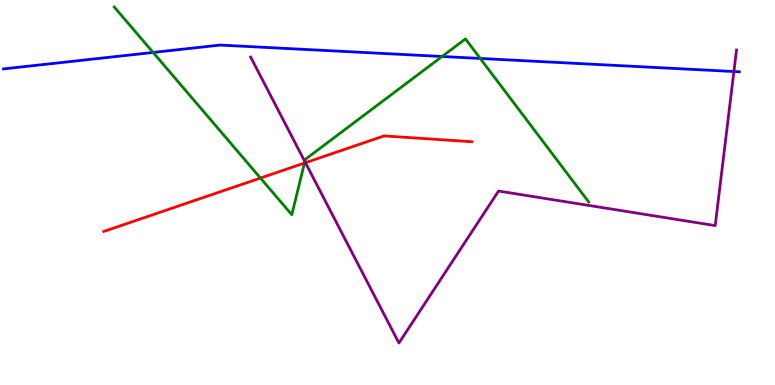[{'lines': ['blue', 'red'], 'intersections': []}, {'lines': ['green', 'red'], 'intersections': [{'x': 3.36, 'y': 5.38}, {'x': 3.93, 'y': 5.77}]}, {'lines': ['purple', 'red'], 'intersections': [{'x': 3.94, 'y': 5.77}]}, {'lines': ['blue', 'green'], 'intersections': [{'x': 1.98, 'y': 8.64}, {'x': 5.7, 'y': 8.53}, {'x': 6.2, 'y': 8.48}]}, {'lines': ['blue', 'purple'], 'intersections': [{'x': 9.47, 'y': 8.14}]}, {'lines': ['green', 'purple'], 'intersections': [{'x': 3.93, 'y': 5.8}]}]